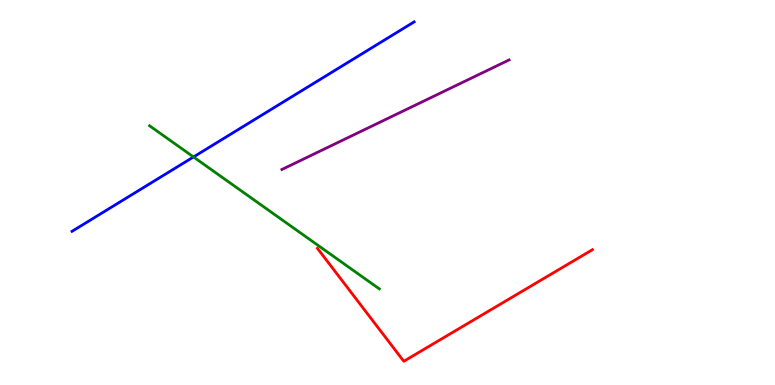[{'lines': ['blue', 'red'], 'intersections': []}, {'lines': ['green', 'red'], 'intersections': []}, {'lines': ['purple', 'red'], 'intersections': []}, {'lines': ['blue', 'green'], 'intersections': [{'x': 2.5, 'y': 5.92}]}, {'lines': ['blue', 'purple'], 'intersections': []}, {'lines': ['green', 'purple'], 'intersections': []}]